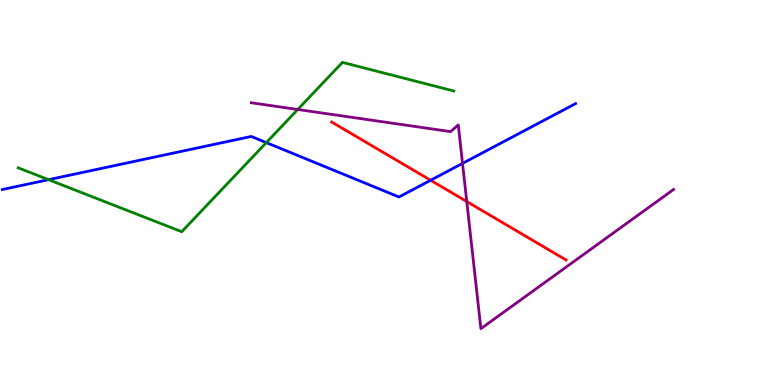[{'lines': ['blue', 'red'], 'intersections': [{'x': 5.56, 'y': 5.32}]}, {'lines': ['green', 'red'], 'intersections': []}, {'lines': ['purple', 'red'], 'intersections': [{'x': 6.02, 'y': 4.77}]}, {'lines': ['blue', 'green'], 'intersections': [{'x': 0.627, 'y': 5.33}, {'x': 3.44, 'y': 6.3}]}, {'lines': ['blue', 'purple'], 'intersections': [{'x': 5.97, 'y': 5.76}]}, {'lines': ['green', 'purple'], 'intersections': [{'x': 3.84, 'y': 7.16}]}]